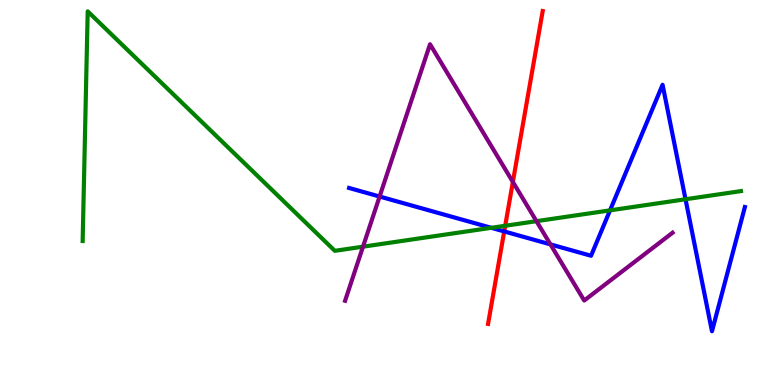[{'lines': ['blue', 'red'], 'intersections': [{'x': 6.51, 'y': 3.99}]}, {'lines': ['green', 'red'], 'intersections': [{'x': 6.52, 'y': 4.14}]}, {'lines': ['purple', 'red'], 'intersections': [{'x': 6.62, 'y': 5.27}]}, {'lines': ['blue', 'green'], 'intersections': [{'x': 6.34, 'y': 4.08}, {'x': 7.87, 'y': 4.54}, {'x': 8.85, 'y': 4.82}]}, {'lines': ['blue', 'purple'], 'intersections': [{'x': 4.9, 'y': 4.9}, {'x': 7.1, 'y': 3.65}]}, {'lines': ['green', 'purple'], 'intersections': [{'x': 4.68, 'y': 3.59}, {'x': 6.92, 'y': 4.26}]}]